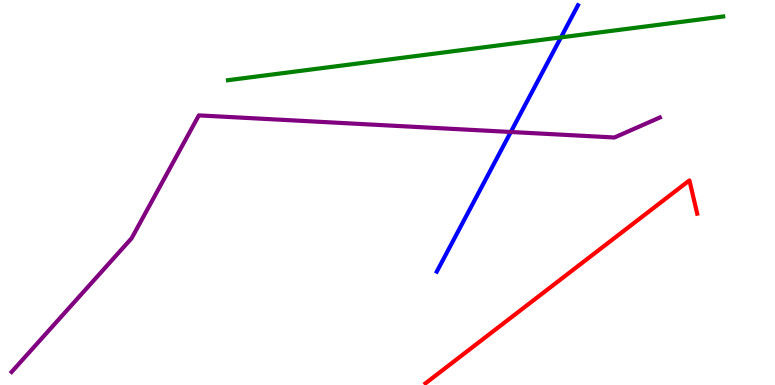[{'lines': ['blue', 'red'], 'intersections': []}, {'lines': ['green', 'red'], 'intersections': []}, {'lines': ['purple', 'red'], 'intersections': []}, {'lines': ['blue', 'green'], 'intersections': [{'x': 7.24, 'y': 9.03}]}, {'lines': ['blue', 'purple'], 'intersections': [{'x': 6.59, 'y': 6.57}]}, {'lines': ['green', 'purple'], 'intersections': []}]